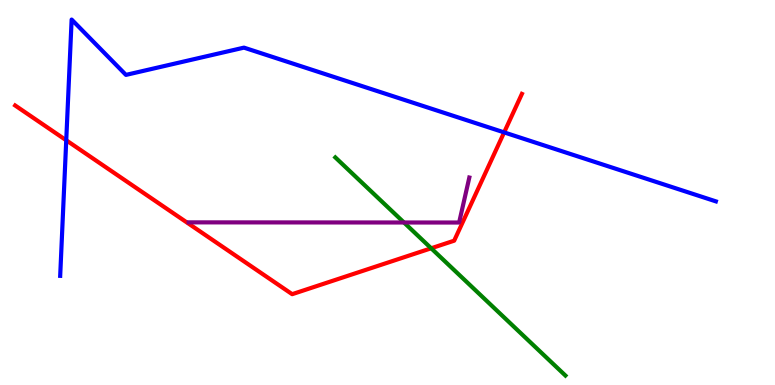[{'lines': ['blue', 'red'], 'intersections': [{'x': 0.855, 'y': 6.36}, {'x': 6.51, 'y': 6.56}]}, {'lines': ['green', 'red'], 'intersections': [{'x': 5.56, 'y': 3.55}]}, {'lines': ['purple', 'red'], 'intersections': []}, {'lines': ['blue', 'green'], 'intersections': []}, {'lines': ['blue', 'purple'], 'intersections': []}, {'lines': ['green', 'purple'], 'intersections': [{'x': 5.21, 'y': 4.22}]}]